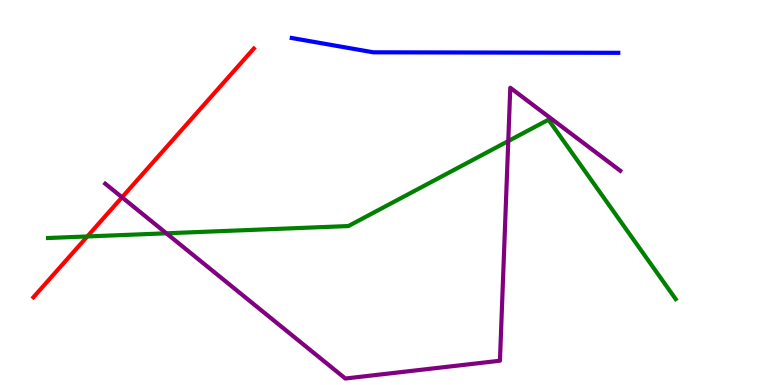[{'lines': ['blue', 'red'], 'intersections': []}, {'lines': ['green', 'red'], 'intersections': [{'x': 1.13, 'y': 3.86}]}, {'lines': ['purple', 'red'], 'intersections': [{'x': 1.57, 'y': 4.88}]}, {'lines': ['blue', 'green'], 'intersections': []}, {'lines': ['blue', 'purple'], 'intersections': []}, {'lines': ['green', 'purple'], 'intersections': [{'x': 2.15, 'y': 3.94}, {'x': 6.56, 'y': 6.34}]}]